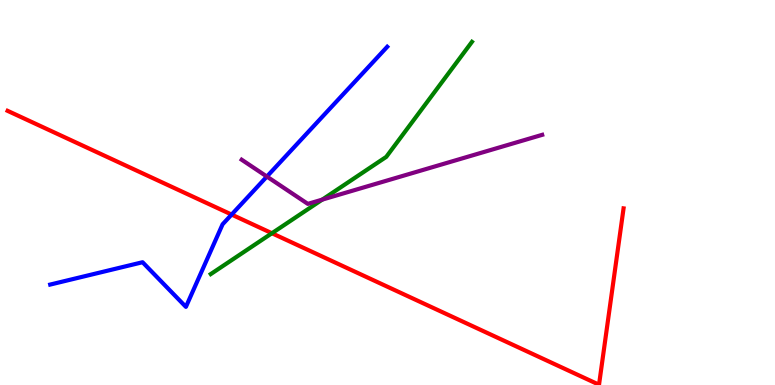[{'lines': ['blue', 'red'], 'intersections': [{'x': 2.99, 'y': 4.43}]}, {'lines': ['green', 'red'], 'intersections': [{'x': 3.51, 'y': 3.94}]}, {'lines': ['purple', 'red'], 'intersections': []}, {'lines': ['blue', 'green'], 'intersections': []}, {'lines': ['blue', 'purple'], 'intersections': [{'x': 3.44, 'y': 5.41}]}, {'lines': ['green', 'purple'], 'intersections': [{'x': 4.16, 'y': 4.81}]}]